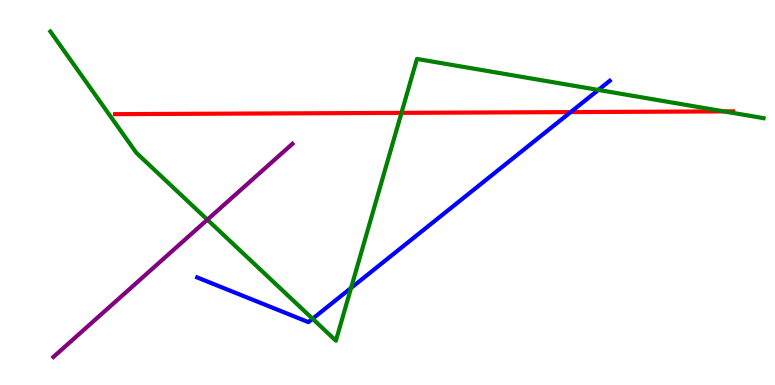[{'lines': ['blue', 'red'], 'intersections': [{'x': 7.36, 'y': 7.09}]}, {'lines': ['green', 'red'], 'intersections': [{'x': 5.18, 'y': 7.07}, {'x': 9.34, 'y': 7.11}]}, {'lines': ['purple', 'red'], 'intersections': []}, {'lines': ['blue', 'green'], 'intersections': [{'x': 4.03, 'y': 1.72}, {'x': 4.53, 'y': 2.52}, {'x': 7.72, 'y': 7.66}]}, {'lines': ['blue', 'purple'], 'intersections': []}, {'lines': ['green', 'purple'], 'intersections': [{'x': 2.68, 'y': 4.29}]}]